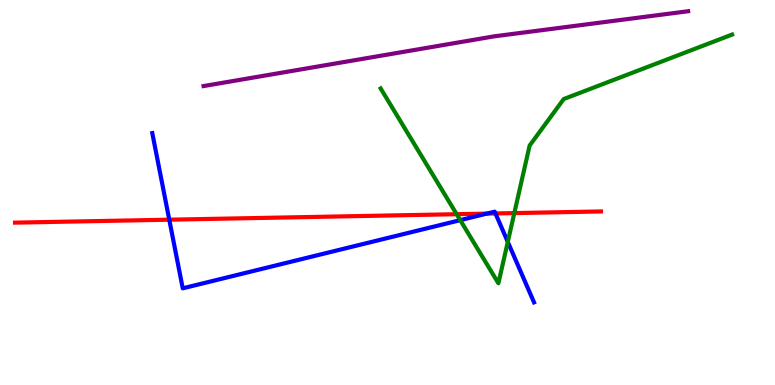[{'lines': ['blue', 'red'], 'intersections': [{'x': 2.18, 'y': 4.29}, {'x': 6.28, 'y': 4.45}, {'x': 6.39, 'y': 4.46}]}, {'lines': ['green', 'red'], 'intersections': [{'x': 5.89, 'y': 4.44}, {'x': 6.64, 'y': 4.47}]}, {'lines': ['purple', 'red'], 'intersections': []}, {'lines': ['blue', 'green'], 'intersections': [{'x': 5.94, 'y': 4.28}, {'x': 6.55, 'y': 3.72}]}, {'lines': ['blue', 'purple'], 'intersections': []}, {'lines': ['green', 'purple'], 'intersections': []}]